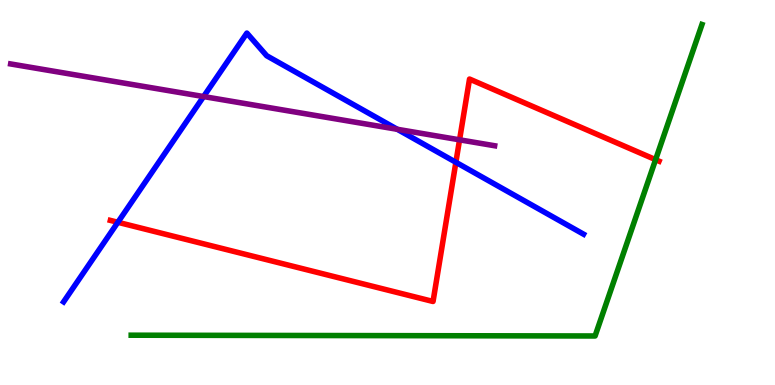[{'lines': ['blue', 'red'], 'intersections': [{'x': 1.52, 'y': 4.23}, {'x': 5.88, 'y': 5.78}]}, {'lines': ['green', 'red'], 'intersections': [{'x': 8.46, 'y': 5.85}]}, {'lines': ['purple', 'red'], 'intersections': [{'x': 5.93, 'y': 6.37}]}, {'lines': ['blue', 'green'], 'intersections': []}, {'lines': ['blue', 'purple'], 'intersections': [{'x': 2.63, 'y': 7.49}, {'x': 5.13, 'y': 6.64}]}, {'lines': ['green', 'purple'], 'intersections': []}]